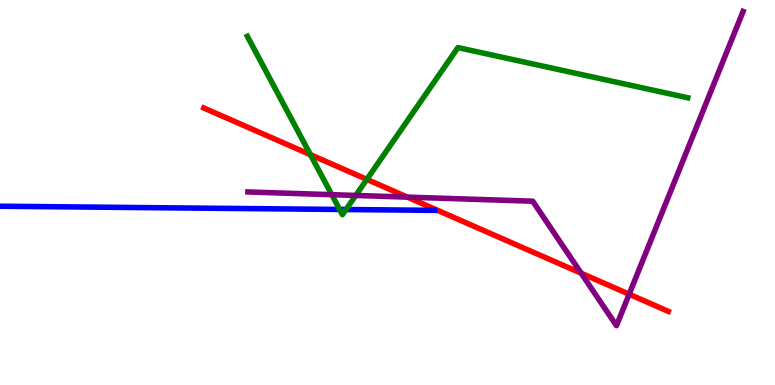[{'lines': ['blue', 'red'], 'intersections': []}, {'lines': ['green', 'red'], 'intersections': [{'x': 4.01, 'y': 5.98}, {'x': 4.73, 'y': 5.34}]}, {'lines': ['purple', 'red'], 'intersections': [{'x': 5.26, 'y': 4.88}, {'x': 7.5, 'y': 2.9}, {'x': 8.12, 'y': 2.36}]}, {'lines': ['blue', 'green'], 'intersections': [{'x': 4.38, 'y': 4.56}, {'x': 4.46, 'y': 4.56}]}, {'lines': ['blue', 'purple'], 'intersections': []}, {'lines': ['green', 'purple'], 'intersections': [{'x': 4.28, 'y': 4.94}, {'x': 4.59, 'y': 4.92}]}]